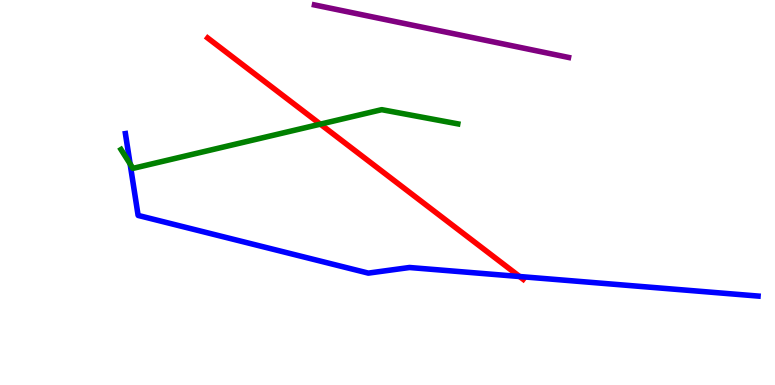[{'lines': ['blue', 'red'], 'intersections': [{'x': 6.7, 'y': 2.82}]}, {'lines': ['green', 'red'], 'intersections': [{'x': 4.13, 'y': 6.78}]}, {'lines': ['purple', 'red'], 'intersections': []}, {'lines': ['blue', 'green'], 'intersections': [{'x': 1.68, 'y': 5.74}]}, {'lines': ['blue', 'purple'], 'intersections': []}, {'lines': ['green', 'purple'], 'intersections': []}]